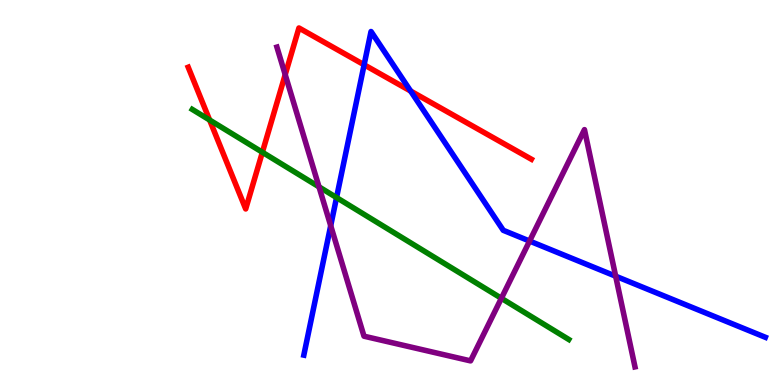[{'lines': ['blue', 'red'], 'intersections': [{'x': 4.7, 'y': 8.32}, {'x': 5.3, 'y': 7.64}]}, {'lines': ['green', 'red'], 'intersections': [{'x': 2.7, 'y': 6.88}, {'x': 3.39, 'y': 6.05}]}, {'lines': ['purple', 'red'], 'intersections': [{'x': 3.68, 'y': 8.06}]}, {'lines': ['blue', 'green'], 'intersections': [{'x': 4.34, 'y': 4.87}]}, {'lines': ['blue', 'purple'], 'intersections': [{'x': 4.27, 'y': 4.14}, {'x': 6.83, 'y': 3.74}, {'x': 7.94, 'y': 2.83}]}, {'lines': ['green', 'purple'], 'intersections': [{'x': 4.12, 'y': 5.15}, {'x': 6.47, 'y': 2.25}]}]